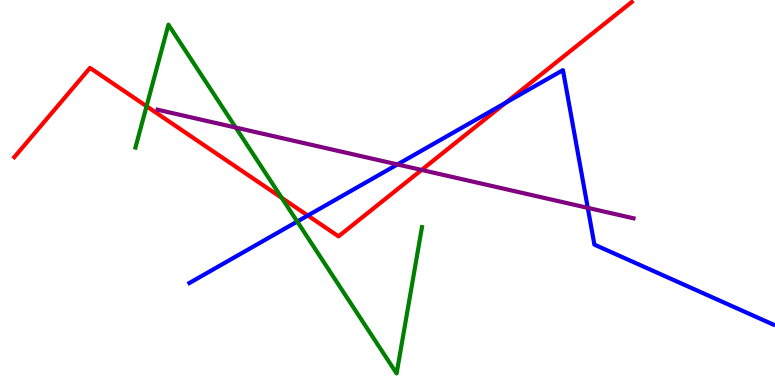[{'lines': ['blue', 'red'], 'intersections': [{'x': 3.97, 'y': 4.4}, {'x': 6.52, 'y': 7.33}]}, {'lines': ['green', 'red'], 'intersections': [{'x': 1.89, 'y': 7.24}, {'x': 3.64, 'y': 4.86}]}, {'lines': ['purple', 'red'], 'intersections': [{'x': 5.44, 'y': 5.59}]}, {'lines': ['blue', 'green'], 'intersections': [{'x': 3.84, 'y': 4.25}]}, {'lines': ['blue', 'purple'], 'intersections': [{'x': 5.13, 'y': 5.73}, {'x': 7.58, 'y': 4.6}]}, {'lines': ['green', 'purple'], 'intersections': [{'x': 3.04, 'y': 6.69}]}]